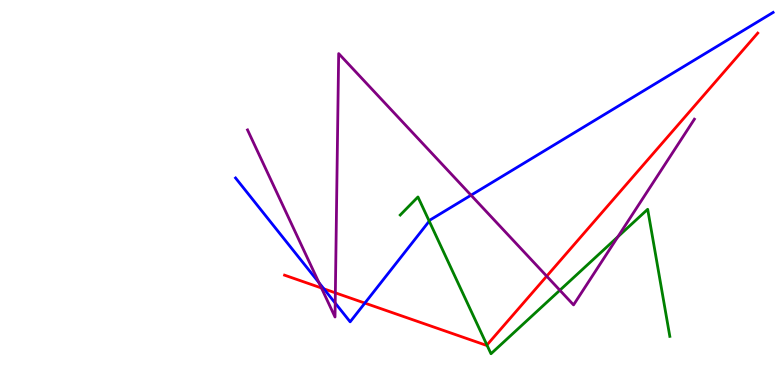[{'lines': ['blue', 'red'], 'intersections': [{'x': 4.18, 'y': 2.5}, {'x': 4.71, 'y': 2.13}]}, {'lines': ['green', 'red'], 'intersections': [{'x': 6.28, 'y': 1.04}]}, {'lines': ['purple', 'red'], 'intersections': [{'x': 4.15, 'y': 2.52}, {'x': 4.33, 'y': 2.39}, {'x': 7.05, 'y': 2.83}]}, {'lines': ['blue', 'green'], 'intersections': [{'x': 5.54, 'y': 4.26}]}, {'lines': ['blue', 'purple'], 'intersections': [{'x': 4.12, 'y': 2.66}, {'x': 4.33, 'y': 2.13}, {'x': 6.08, 'y': 4.93}]}, {'lines': ['green', 'purple'], 'intersections': [{'x': 7.22, 'y': 2.46}, {'x': 7.97, 'y': 3.85}]}]